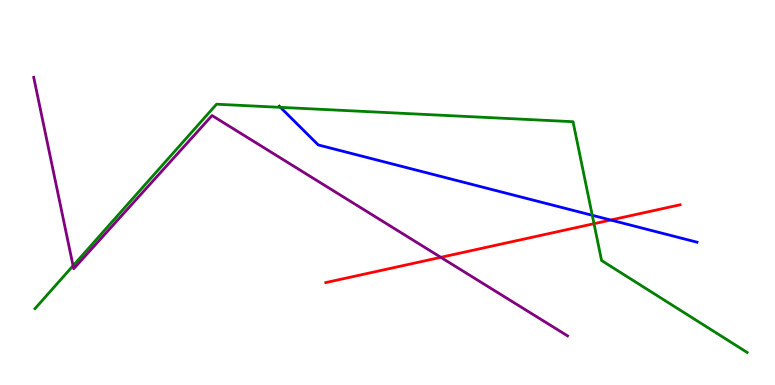[{'lines': ['blue', 'red'], 'intersections': [{'x': 7.88, 'y': 4.29}]}, {'lines': ['green', 'red'], 'intersections': [{'x': 7.66, 'y': 4.19}]}, {'lines': ['purple', 'red'], 'intersections': [{'x': 5.69, 'y': 3.32}]}, {'lines': ['blue', 'green'], 'intersections': [{'x': 3.62, 'y': 7.21}, {'x': 7.64, 'y': 4.41}]}, {'lines': ['blue', 'purple'], 'intersections': []}, {'lines': ['green', 'purple'], 'intersections': [{'x': 0.943, 'y': 3.1}]}]